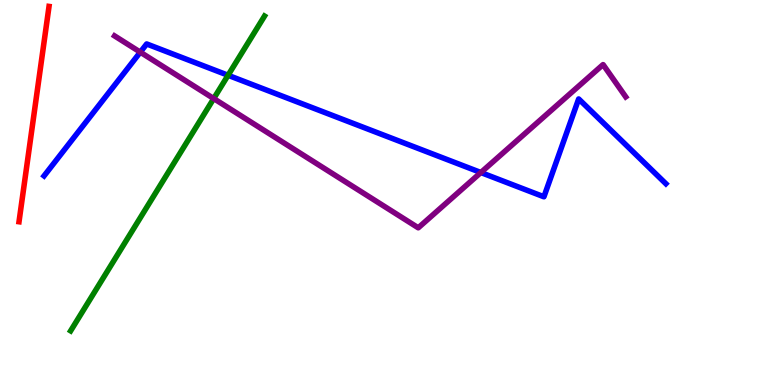[{'lines': ['blue', 'red'], 'intersections': []}, {'lines': ['green', 'red'], 'intersections': []}, {'lines': ['purple', 'red'], 'intersections': []}, {'lines': ['blue', 'green'], 'intersections': [{'x': 2.94, 'y': 8.04}]}, {'lines': ['blue', 'purple'], 'intersections': [{'x': 1.81, 'y': 8.65}, {'x': 6.2, 'y': 5.52}]}, {'lines': ['green', 'purple'], 'intersections': [{'x': 2.76, 'y': 7.44}]}]